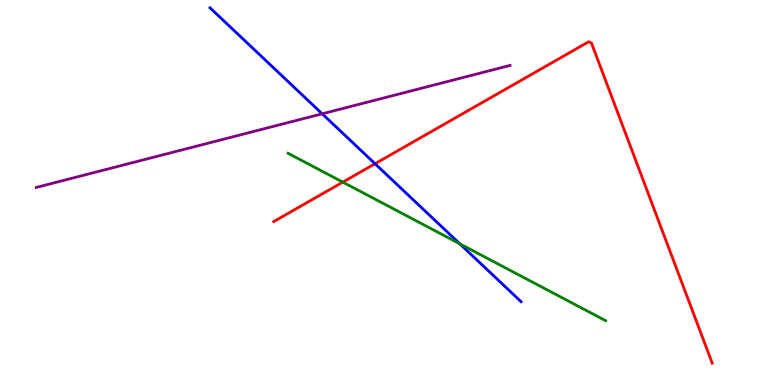[{'lines': ['blue', 'red'], 'intersections': [{'x': 4.84, 'y': 5.75}]}, {'lines': ['green', 'red'], 'intersections': [{'x': 4.42, 'y': 5.27}]}, {'lines': ['purple', 'red'], 'intersections': []}, {'lines': ['blue', 'green'], 'intersections': [{'x': 5.93, 'y': 3.67}]}, {'lines': ['blue', 'purple'], 'intersections': [{'x': 4.16, 'y': 7.04}]}, {'lines': ['green', 'purple'], 'intersections': []}]